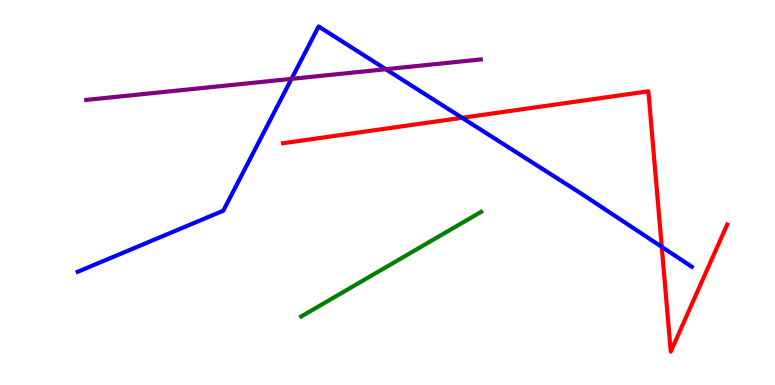[{'lines': ['blue', 'red'], 'intersections': [{'x': 5.96, 'y': 6.94}, {'x': 8.54, 'y': 3.59}]}, {'lines': ['green', 'red'], 'intersections': []}, {'lines': ['purple', 'red'], 'intersections': []}, {'lines': ['blue', 'green'], 'intersections': []}, {'lines': ['blue', 'purple'], 'intersections': [{'x': 3.76, 'y': 7.95}, {'x': 4.98, 'y': 8.2}]}, {'lines': ['green', 'purple'], 'intersections': []}]